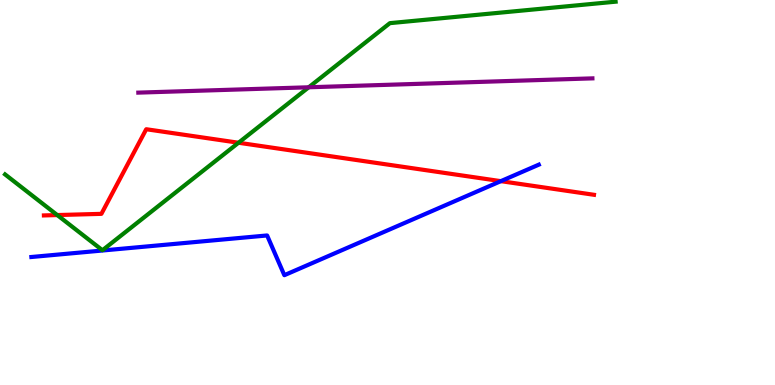[{'lines': ['blue', 'red'], 'intersections': [{'x': 6.46, 'y': 5.29}]}, {'lines': ['green', 'red'], 'intersections': [{'x': 0.739, 'y': 4.41}, {'x': 3.08, 'y': 6.29}]}, {'lines': ['purple', 'red'], 'intersections': []}, {'lines': ['blue', 'green'], 'intersections': []}, {'lines': ['blue', 'purple'], 'intersections': []}, {'lines': ['green', 'purple'], 'intersections': [{'x': 3.98, 'y': 7.73}]}]